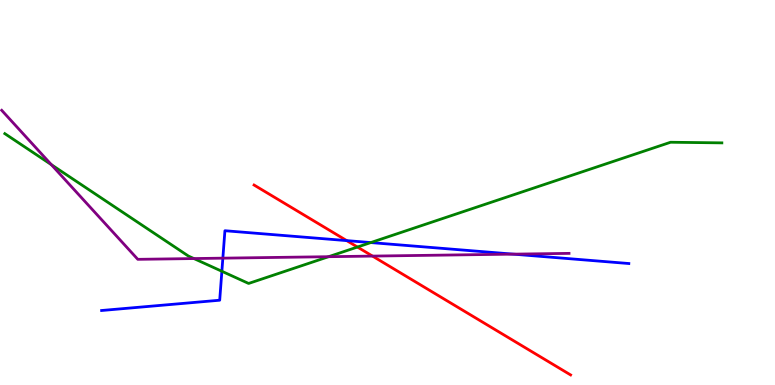[{'lines': ['blue', 'red'], 'intersections': [{'x': 4.47, 'y': 3.75}]}, {'lines': ['green', 'red'], 'intersections': [{'x': 4.61, 'y': 3.58}]}, {'lines': ['purple', 'red'], 'intersections': [{'x': 4.81, 'y': 3.35}]}, {'lines': ['blue', 'green'], 'intersections': [{'x': 2.86, 'y': 2.95}, {'x': 4.78, 'y': 3.7}]}, {'lines': ['blue', 'purple'], 'intersections': [{'x': 2.88, 'y': 3.29}, {'x': 6.62, 'y': 3.4}]}, {'lines': ['green', 'purple'], 'intersections': [{'x': 0.662, 'y': 5.72}, {'x': 2.5, 'y': 3.28}, {'x': 4.24, 'y': 3.33}]}]